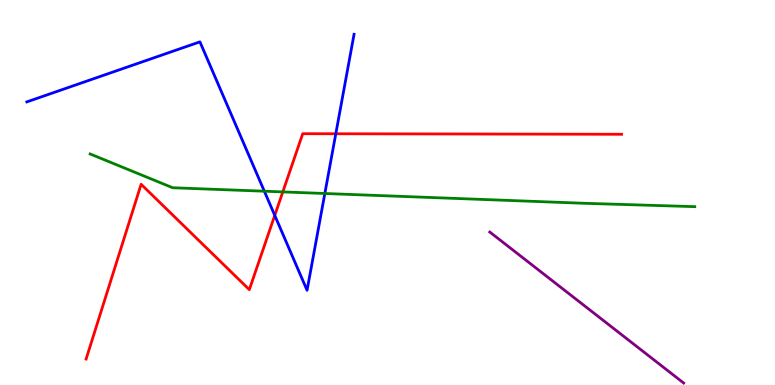[{'lines': ['blue', 'red'], 'intersections': [{'x': 3.55, 'y': 4.41}, {'x': 4.33, 'y': 6.53}]}, {'lines': ['green', 'red'], 'intersections': [{'x': 3.65, 'y': 5.02}]}, {'lines': ['purple', 'red'], 'intersections': []}, {'lines': ['blue', 'green'], 'intersections': [{'x': 3.41, 'y': 5.03}, {'x': 4.19, 'y': 4.97}]}, {'lines': ['blue', 'purple'], 'intersections': []}, {'lines': ['green', 'purple'], 'intersections': []}]